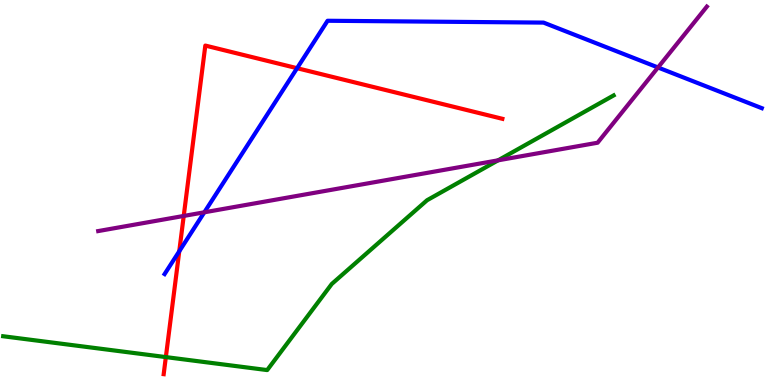[{'lines': ['blue', 'red'], 'intersections': [{'x': 2.31, 'y': 3.47}, {'x': 3.83, 'y': 8.23}]}, {'lines': ['green', 'red'], 'intersections': [{'x': 2.14, 'y': 0.725}]}, {'lines': ['purple', 'red'], 'intersections': [{'x': 2.37, 'y': 4.39}]}, {'lines': ['blue', 'green'], 'intersections': []}, {'lines': ['blue', 'purple'], 'intersections': [{'x': 2.64, 'y': 4.49}, {'x': 8.49, 'y': 8.25}]}, {'lines': ['green', 'purple'], 'intersections': [{'x': 6.43, 'y': 5.84}]}]